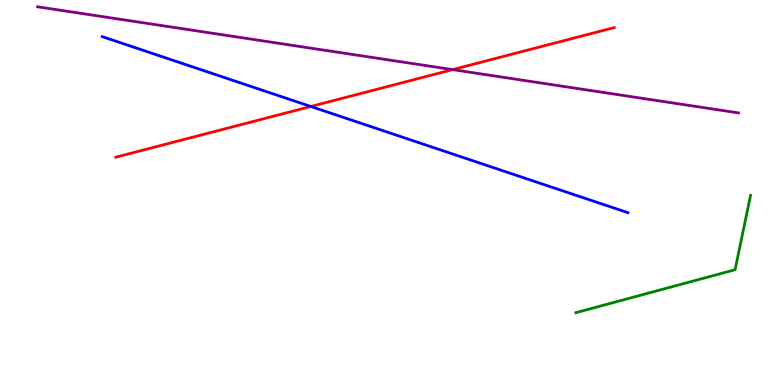[{'lines': ['blue', 'red'], 'intersections': [{'x': 4.01, 'y': 7.23}]}, {'lines': ['green', 'red'], 'intersections': []}, {'lines': ['purple', 'red'], 'intersections': [{'x': 5.84, 'y': 8.19}]}, {'lines': ['blue', 'green'], 'intersections': []}, {'lines': ['blue', 'purple'], 'intersections': []}, {'lines': ['green', 'purple'], 'intersections': []}]